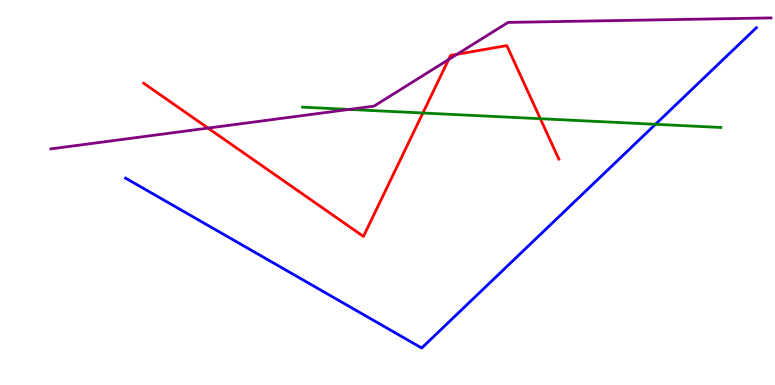[{'lines': ['blue', 'red'], 'intersections': []}, {'lines': ['green', 'red'], 'intersections': [{'x': 5.46, 'y': 7.06}, {'x': 6.97, 'y': 6.92}]}, {'lines': ['purple', 'red'], 'intersections': [{'x': 2.68, 'y': 6.67}, {'x': 5.79, 'y': 8.45}, {'x': 5.9, 'y': 8.59}]}, {'lines': ['blue', 'green'], 'intersections': [{'x': 8.46, 'y': 6.77}]}, {'lines': ['blue', 'purple'], 'intersections': []}, {'lines': ['green', 'purple'], 'intersections': [{'x': 4.5, 'y': 7.16}]}]